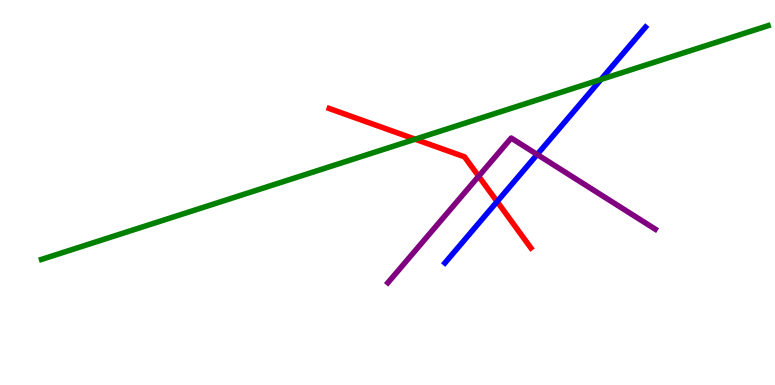[{'lines': ['blue', 'red'], 'intersections': [{'x': 6.41, 'y': 4.76}]}, {'lines': ['green', 'red'], 'intersections': [{'x': 5.36, 'y': 6.38}]}, {'lines': ['purple', 'red'], 'intersections': [{'x': 6.18, 'y': 5.42}]}, {'lines': ['blue', 'green'], 'intersections': [{'x': 7.75, 'y': 7.94}]}, {'lines': ['blue', 'purple'], 'intersections': [{'x': 6.93, 'y': 5.99}]}, {'lines': ['green', 'purple'], 'intersections': []}]